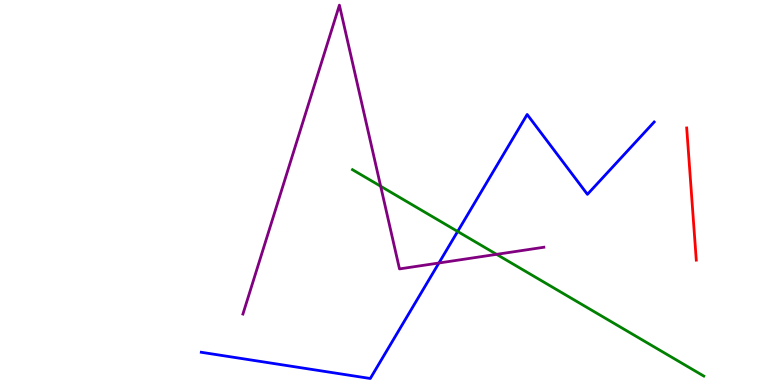[{'lines': ['blue', 'red'], 'intersections': []}, {'lines': ['green', 'red'], 'intersections': []}, {'lines': ['purple', 'red'], 'intersections': []}, {'lines': ['blue', 'green'], 'intersections': [{'x': 5.91, 'y': 3.99}]}, {'lines': ['blue', 'purple'], 'intersections': [{'x': 5.66, 'y': 3.17}]}, {'lines': ['green', 'purple'], 'intersections': [{'x': 4.91, 'y': 5.16}, {'x': 6.41, 'y': 3.39}]}]